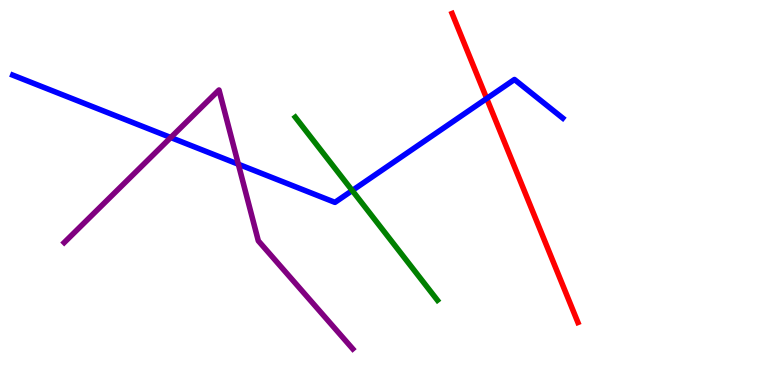[{'lines': ['blue', 'red'], 'intersections': [{'x': 6.28, 'y': 7.44}]}, {'lines': ['green', 'red'], 'intersections': []}, {'lines': ['purple', 'red'], 'intersections': []}, {'lines': ['blue', 'green'], 'intersections': [{'x': 4.54, 'y': 5.05}]}, {'lines': ['blue', 'purple'], 'intersections': [{'x': 2.2, 'y': 6.43}, {'x': 3.08, 'y': 5.73}]}, {'lines': ['green', 'purple'], 'intersections': []}]